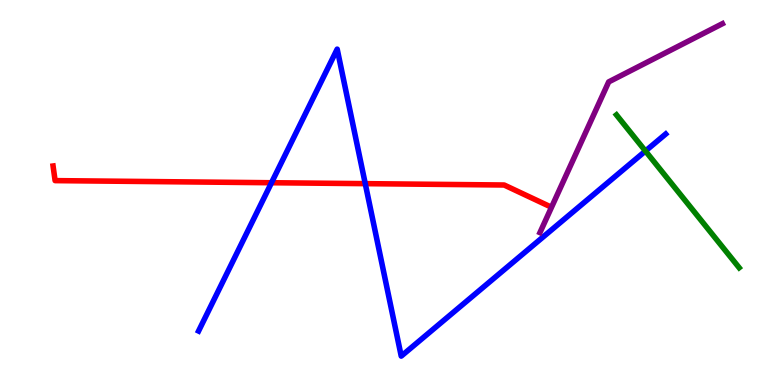[{'lines': ['blue', 'red'], 'intersections': [{'x': 3.5, 'y': 5.25}, {'x': 4.71, 'y': 5.23}]}, {'lines': ['green', 'red'], 'intersections': []}, {'lines': ['purple', 'red'], 'intersections': []}, {'lines': ['blue', 'green'], 'intersections': [{'x': 8.33, 'y': 6.08}]}, {'lines': ['blue', 'purple'], 'intersections': []}, {'lines': ['green', 'purple'], 'intersections': []}]